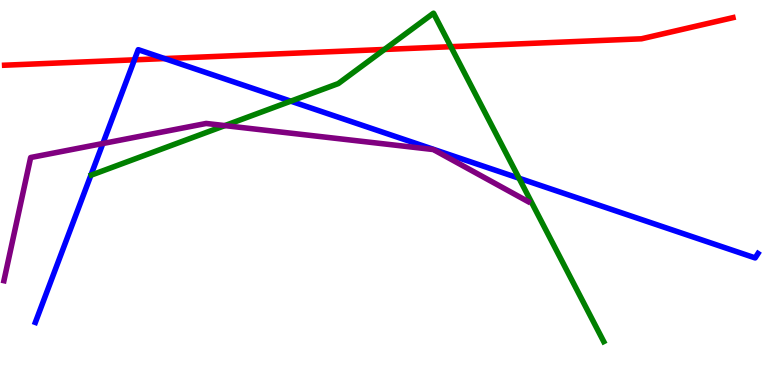[{'lines': ['blue', 'red'], 'intersections': [{'x': 1.73, 'y': 8.45}, {'x': 2.12, 'y': 8.48}]}, {'lines': ['green', 'red'], 'intersections': [{'x': 4.96, 'y': 8.72}, {'x': 5.82, 'y': 8.79}]}, {'lines': ['purple', 'red'], 'intersections': []}, {'lines': ['blue', 'green'], 'intersections': [{'x': 3.75, 'y': 7.37}, {'x': 6.7, 'y': 5.37}]}, {'lines': ['blue', 'purple'], 'intersections': [{'x': 1.33, 'y': 6.27}]}, {'lines': ['green', 'purple'], 'intersections': [{'x': 2.9, 'y': 6.74}]}]